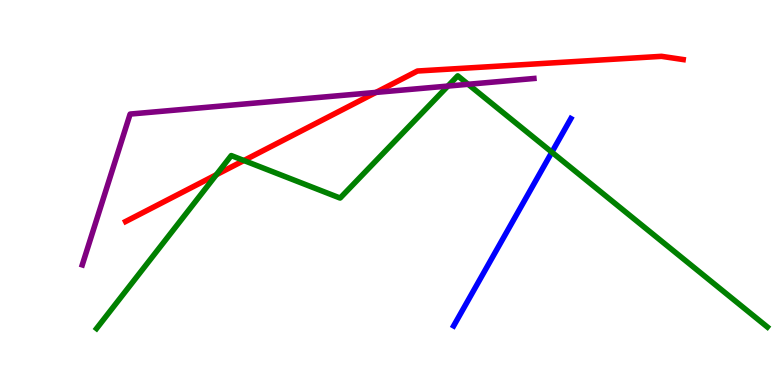[{'lines': ['blue', 'red'], 'intersections': []}, {'lines': ['green', 'red'], 'intersections': [{'x': 2.79, 'y': 5.46}, {'x': 3.15, 'y': 5.83}]}, {'lines': ['purple', 'red'], 'intersections': [{'x': 4.85, 'y': 7.6}]}, {'lines': ['blue', 'green'], 'intersections': [{'x': 7.12, 'y': 6.05}]}, {'lines': ['blue', 'purple'], 'intersections': []}, {'lines': ['green', 'purple'], 'intersections': [{'x': 5.78, 'y': 7.76}, {'x': 6.04, 'y': 7.81}]}]